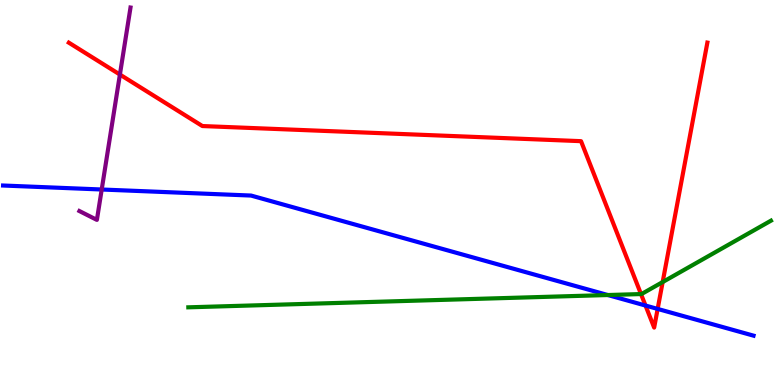[{'lines': ['blue', 'red'], 'intersections': [{'x': 8.33, 'y': 2.06}, {'x': 8.49, 'y': 1.98}]}, {'lines': ['green', 'red'], 'intersections': [{'x': 8.27, 'y': 2.36}, {'x': 8.55, 'y': 2.67}]}, {'lines': ['purple', 'red'], 'intersections': [{'x': 1.55, 'y': 8.06}]}, {'lines': ['blue', 'green'], 'intersections': [{'x': 7.84, 'y': 2.34}]}, {'lines': ['blue', 'purple'], 'intersections': [{'x': 1.31, 'y': 5.08}]}, {'lines': ['green', 'purple'], 'intersections': []}]